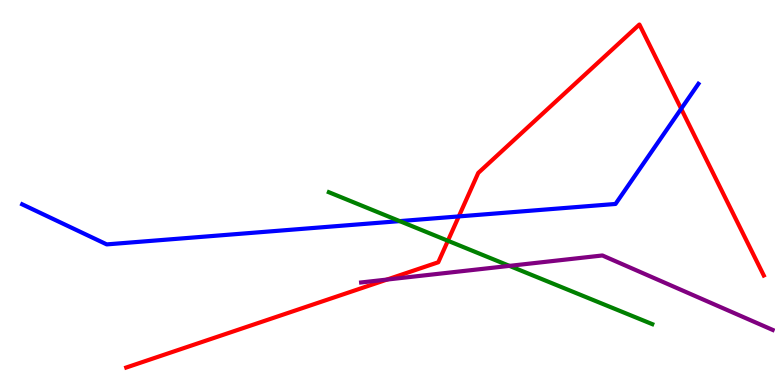[{'lines': ['blue', 'red'], 'intersections': [{'x': 5.92, 'y': 4.38}, {'x': 8.79, 'y': 7.17}]}, {'lines': ['green', 'red'], 'intersections': [{'x': 5.78, 'y': 3.75}]}, {'lines': ['purple', 'red'], 'intersections': [{'x': 4.99, 'y': 2.74}]}, {'lines': ['blue', 'green'], 'intersections': [{'x': 5.16, 'y': 4.26}]}, {'lines': ['blue', 'purple'], 'intersections': []}, {'lines': ['green', 'purple'], 'intersections': [{'x': 6.57, 'y': 3.09}]}]